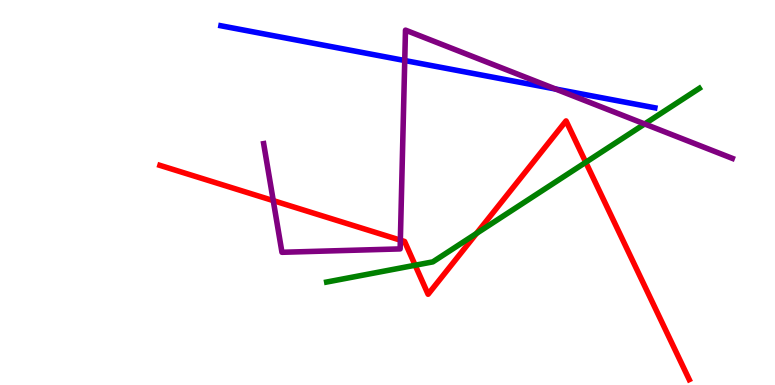[{'lines': ['blue', 'red'], 'intersections': []}, {'lines': ['green', 'red'], 'intersections': [{'x': 5.36, 'y': 3.11}, {'x': 6.15, 'y': 3.94}, {'x': 7.56, 'y': 5.78}]}, {'lines': ['purple', 'red'], 'intersections': [{'x': 3.53, 'y': 4.79}, {'x': 5.17, 'y': 3.76}]}, {'lines': ['blue', 'green'], 'intersections': []}, {'lines': ['blue', 'purple'], 'intersections': [{'x': 5.22, 'y': 8.43}, {'x': 7.17, 'y': 7.69}]}, {'lines': ['green', 'purple'], 'intersections': [{'x': 8.32, 'y': 6.78}]}]